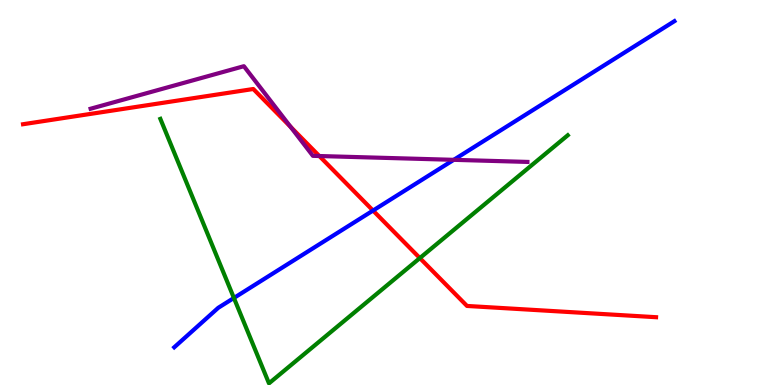[{'lines': ['blue', 'red'], 'intersections': [{'x': 4.81, 'y': 4.53}]}, {'lines': ['green', 'red'], 'intersections': [{'x': 5.42, 'y': 3.3}]}, {'lines': ['purple', 'red'], 'intersections': [{'x': 3.75, 'y': 6.71}, {'x': 4.12, 'y': 5.95}]}, {'lines': ['blue', 'green'], 'intersections': [{'x': 3.02, 'y': 2.26}]}, {'lines': ['blue', 'purple'], 'intersections': [{'x': 5.85, 'y': 5.85}]}, {'lines': ['green', 'purple'], 'intersections': []}]